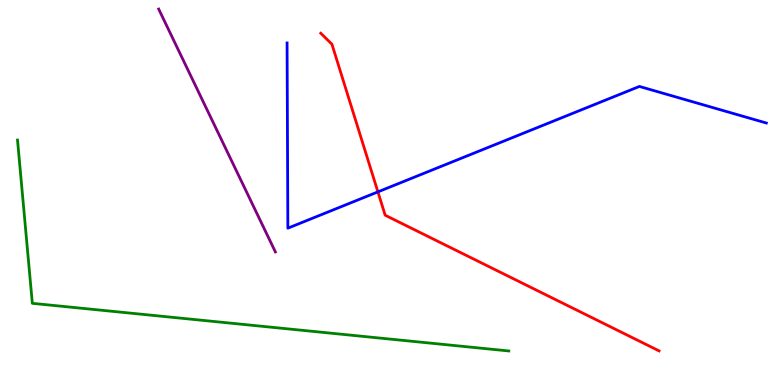[{'lines': ['blue', 'red'], 'intersections': [{'x': 4.88, 'y': 5.02}]}, {'lines': ['green', 'red'], 'intersections': []}, {'lines': ['purple', 'red'], 'intersections': []}, {'lines': ['blue', 'green'], 'intersections': []}, {'lines': ['blue', 'purple'], 'intersections': []}, {'lines': ['green', 'purple'], 'intersections': []}]